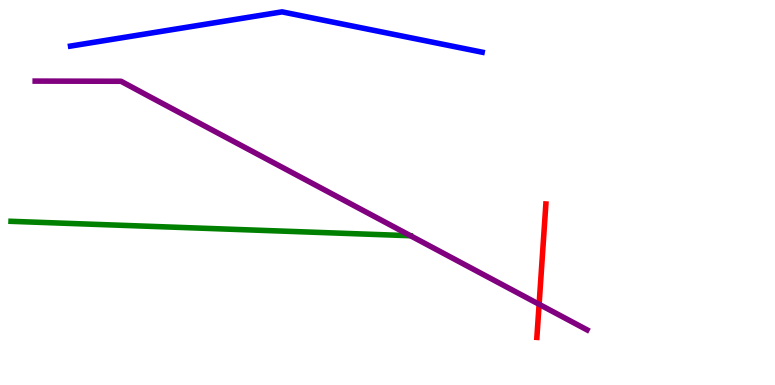[{'lines': ['blue', 'red'], 'intersections': []}, {'lines': ['green', 'red'], 'intersections': []}, {'lines': ['purple', 'red'], 'intersections': [{'x': 6.96, 'y': 2.1}]}, {'lines': ['blue', 'green'], 'intersections': []}, {'lines': ['blue', 'purple'], 'intersections': []}, {'lines': ['green', 'purple'], 'intersections': []}]